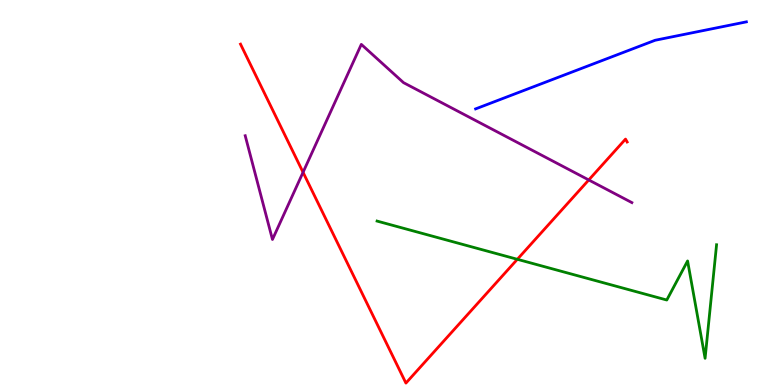[{'lines': ['blue', 'red'], 'intersections': []}, {'lines': ['green', 'red'], 'intersections': [{'x': 6.68, 'y': 3.26}]}, {'lines': ['purple', 'red'], 'intersections': [{'x': 3.91, 'y': 5.52}, {'x': 7.6, 'y': 5.33}]}, {'lines': ['blue', 'green'], 'intersections': []}, {'lines': ['blue', 'purple'], 'intersections': []}, {'lines': ['green', 'purple'], 'intersections': []}]